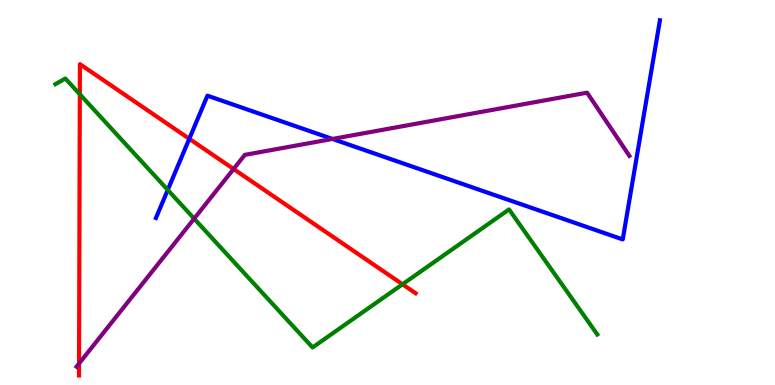[{'lines': ['blue', 'red'], 'intersections': [{'x': 2.44, 'y': 6.39}]}, {'lines': ['green', 'red'], 'intersections': [{'x': 1.03, 'y': 7.55}, {'x': 5.19, 'y': 2.62}]}, {'lines': ['purple', 'red'], 'intersections': [{'x': 1.02, 'y': 0.558}, {'x': 3.01, 'y': 5.61}]}, {'lines': ['blue', 'green'], 'intersections': [{'x': 2.16, 'y': 5.07}]}, {'lines': ['blue', 'purple'], 'intersections': [{'x': 4.29, 'y': 6.39}]}, {'lines': ['green', 'purple'], 'intersections': [{'x': 2.51, 'y': 4.32}]}]